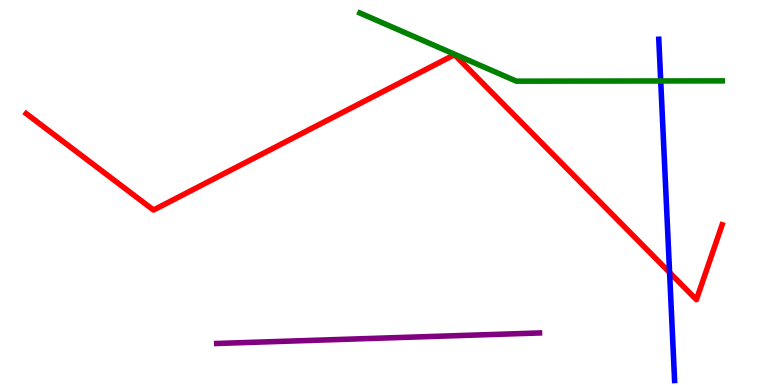[{'lines': ['blue', 'red'], 'intersections': [{'x': 8.64, 'y': 2.92}]}, {'lines': ['green', 'red'], 'intersections': []}, {'lines': ['purple', 'red'], 'intersections': []}, {'lines': ['blue', 'green'], 'intersections': [{'x': 8.53, 'y': 7.9}]}, {'lines': ['blue', 'purple'], 'intersections': []}, {'lines': ['green', 'purple'], 'intersections': []}]